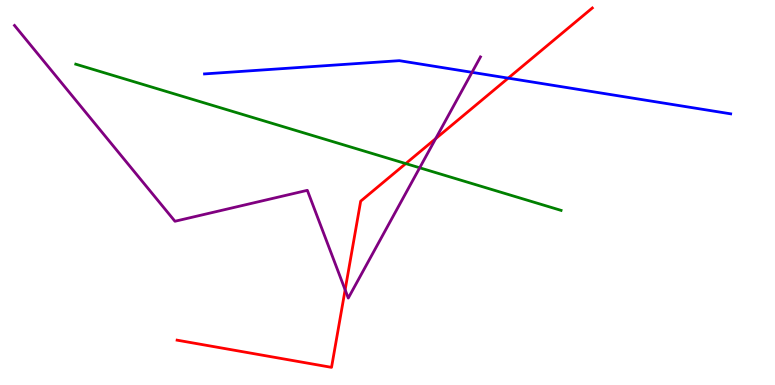[{'lines': ['blue', 'red'], 'intersections': [{'x': 6.56, 'y': 7.97}]}, {'lines': ['green', 'red'], 'intersections': [{'x': 5.24, 'y': 5.75}]}, {'lines': ['purple', 'red'], 'intersections': [{'x': 4.45, 'y': 2.47}, {'x': 5.62, 'y': 6.4}]}, {'lines': ['blue', 'green'], 'intersections': []}, {'lines': ['blue', 'purple'], 'intersections': [{'x': 6.09, 'y': 8.12}]}, {'lines': ['green', 'purple'], 'intersections': [{'x': 5.42, 'y': 5.64}]}]